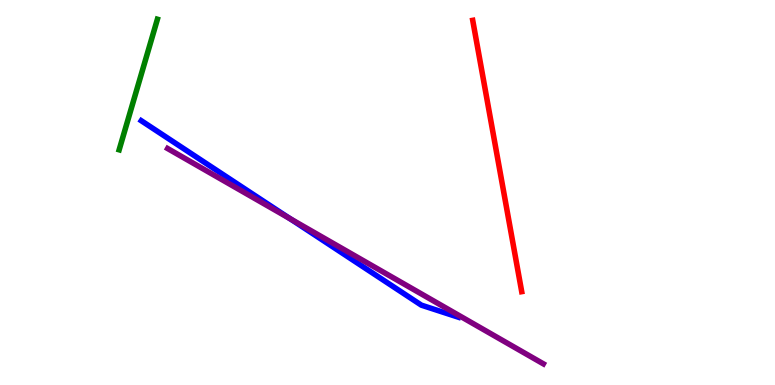[{'lines': ['blue', 'red'], 'intersections': []}, {'lines': ['green', 'red'], 'intersections': []}, {'lines': ['purple', 'red'], 'intersections': []}, {'lines': ['blue', 'green'], 'intersections': []}, {'lines': ['blue', 'purple'], 'intersections': [{'x': 3.74, 'y': 4.32}]}, {'lines': ['green', 'purple'], 'intersections': []}]